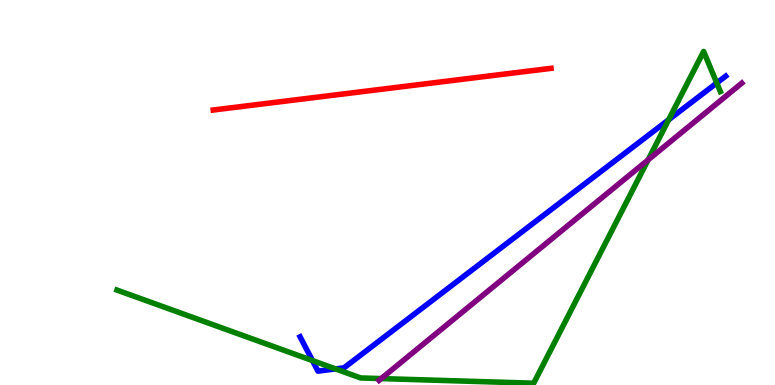[{'lines': ['blue', 'red'], 'intersections': []}, {'lines': ['green', 'red'], 'intersections': []}, {'lines': ['purple', 'red'], 'intersections': []}, {'lines': ['blue', 'green'], 'intersections': [{'x': 4.03, 'y': 0.634}, {'x': 4.33, 'y': 0.418}, {'x': 8.63, 'y': 6.89}, {'x': 9.25, 'y': 7.84}]}, {'lines': ['blue', 'purple'], 'intersections': []}, {'lines': ['green', 'purple'], 'intersections': [{'x': 4.92, 'y': 0.167}, {'x': 8.36, 'y': 5.85}]}]